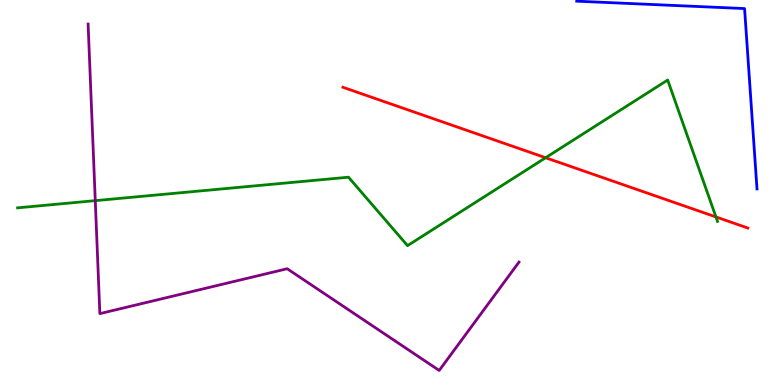[{'lines': ['blue', 'red'], 'intersections': []}, {'lines': ['green', 'red'], 'intersections': [{'x': 7.04, 'y': 5.9}, {'x': 9.24, 'y': 4.37}]}, {'lines': ['purple', 'red'], 'intersections': []}, {'lines': ['blue', 'green'], 'intersections': []}, {'lines': ['blue', 'purple'], 'intersections': []}, {'lines': ['green', 'purple'], 'intersections': [{'x': 1.23, 'y': 4.79}]}]